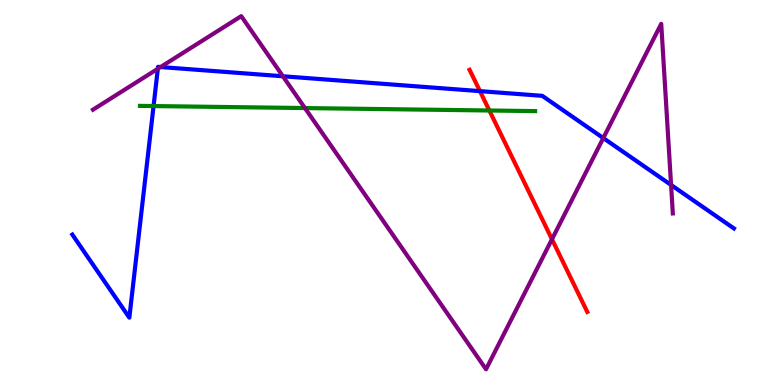[{'lines': ['blue', 'red'], 'intersections': [{'x': 6.19, 'y': 7.63}]}, {'lines': ['green', 'red'], 'intersections': [{'x': 6.31, 'y': 7.13}]}, {'lines': ['purple', 'red'], 'intersections': [{'x': 7.12, 'y': 3.79}]}, {'lines': ['blue', 'green'], 'intersections': [{'x': 1.98, 'y': 7.25}]}, {'lines': ['blue', 'purple'], 'intersections': [{'x': 2.04, 'y': 8.21}, {'x': 2.07, 'y': 8.26}, {'x': 3.65, 'y': 8.02}, {'x': 7.78, 'y': 6.41}, {'x': 8.66, 'y': 5.2}]}, {'lines': ['green', 'purple'], 'intersections': [{'x': 3.93, 'y': 7.19}]}]